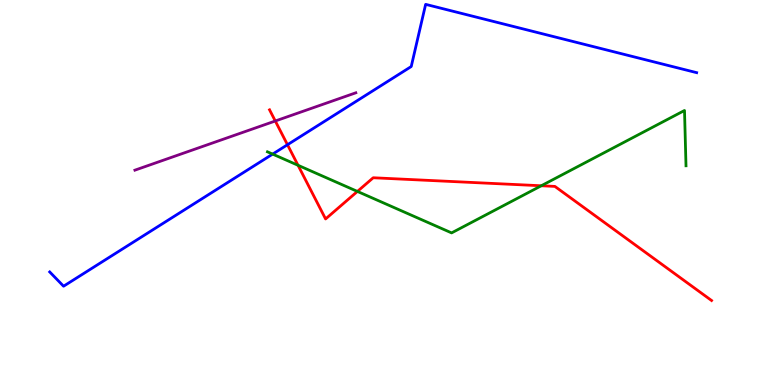[{'lines': ['blue', 'red'], 'intersections': [{'x': 3.71, 'y': 6.24}]}, {'lines': ['green', 'red'], 'intersections': [{'x': 3.85, 'y': 5.71}, {'x': 4.61, 'y': 5.03}, {'x': 6.98, 'y': 5.18}]}, {'lines': ['purple', 'red'], 'intersections': [{'x': 3.55, 'y': 6.86}]}, {'lines': ['blue', 'green'], 'intersections': [{'x': 3.52, 'y': 6.0}]}, {'lines': ['blue', 'purple'], 'intersections': []}, {'lines': ['green', 'purple'], 'intersections': []}]